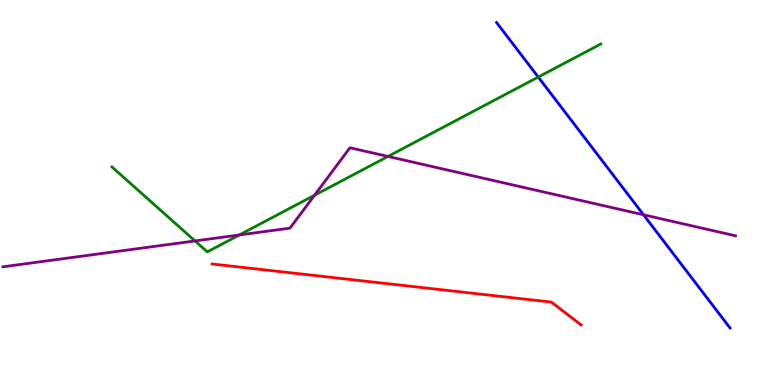[{'lines': ['blue', 'red'], 'intersections': []}, {'lines': ['green', 'red'], 'intersections': []}, {'lines': ['purple', 'red'], 'intersections': []}, {'lines': ['blue', 'green'], 'intersections': [{'x': 6.94, 'y': 8.0}]}, {'lines': ['blue', 'purple'], 'intersections': [{'x': 8.3, 'y': 4.42}]}, {'lines': ['green', 'purple'], 'intersections': [{'x': 2.52, 'y': 3.74}, {'x': 3.09, 'y': 3.9}, {'x': 4.06, 'y': 4.93}, {'x': 5.01, 'y': 5.94}]}]